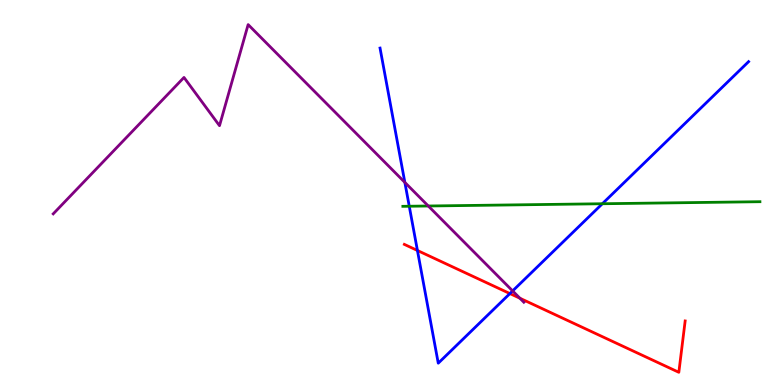[{'lines': ['blue', 'red'], 'intersections': [{'x': 5.39, 'y': 3.49}, {'x': 6.58, 'y': 2.37}]}, {'lines': ['green', 'red'], 'intersections': []}, {'lines': ['purple', 'red'], 'intersections': [{'x': 6.71, 'y': 2.25}]}, {'lines': ['blue', 'green'], 'intersections': [{'x': 5.28, 'y': 4.64}, {'x': 7.77, 'y': 4.71}]}, {'lines': ['blue', 'purple'], 'intersections': [{'x': 5.22, 'y': 5.26}, {'x': 6.61, 'y': 2.44}]}, {'lines': ['green', 'purple'], 'intersections': [{'x': 5.53, 'y': 4.65}]}]